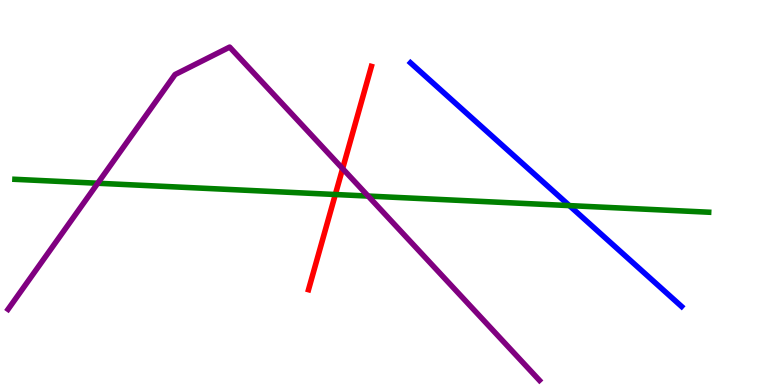[{'lines': ['blue', 'red'], 'intersections': []}, {'lines': ['green', 'red'], 'intersections': [{'x': 4.33, 'y': 4.95}]}, {'lines': ['purple', 'red'], 'intersections': [{'x': 4.42, 'y': 5.62}]}, {'lines': ['blue', 'green'], 'intersections': [{'x': 7.35, 'y': 4.66}]}, {'lines': ['blue', 'purple'], 'intersections': []}, {'lines': ['green', 'purple'], 'intersections': [{'x': 1.26, 'y': 5.24}, {'x': 4.75, 'y': 4.91}]}]